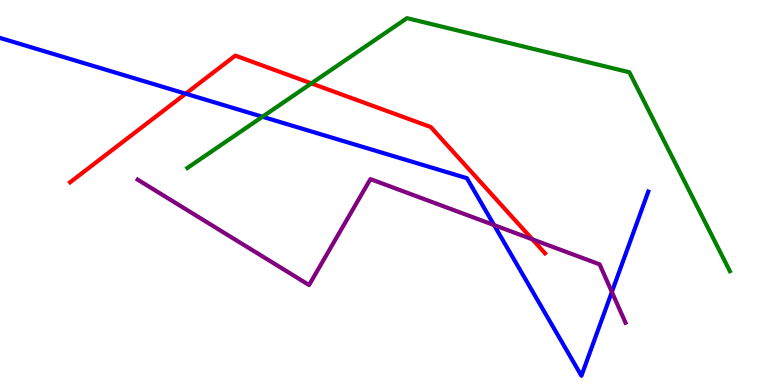[{'lines': ['blue', 'red'], 'intersections': [{'x': 2.4, 'y': 7.57}]}, {'lines': ['green', 'red'], 'intersections': [{'x': 4.02, 'y': 7.83}]}, {'lines': ['purple', 'red'], 'intersections': [{'x': 6.87, 'y': 3.78}]}, {'lines': ['blue', 'green'], 'intersections': [{'x': 3.39, 'y': 6.97}]}, {'lines': ['blue', 'purple'], 'intersections': [{'x': 6.38, 'y': 4.15}, {'x': 7.89, 'y': 2.42}]}, {'lines': ['green', 'purple'], 'intersections': []}]